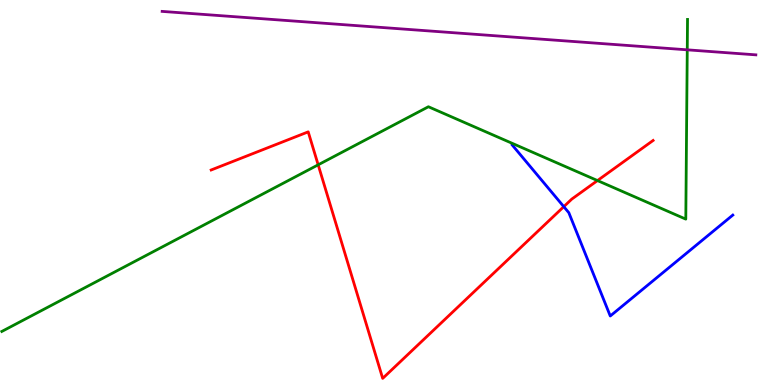[{'lines': ['blue', 'red'], 'intersections': [{'x': 7.27, 'y': 4.63}]}, {'lines': ['green', 'red'], 'intersections': [{'x': 4.11, 'y': 5.72}, {'x': 7.71, 'y': 5.31}]}, {'lines': ['purple', 'red'], 'intersections': []}, {'lines': ['blue', 'green'], 'intersections': []}, {'lines': ['blue', 'purple'], 'intersections': []}, {'lines': ['green', 'purple'], 'intersections': [{'x': 8.87, 'y': 8.71}]}]